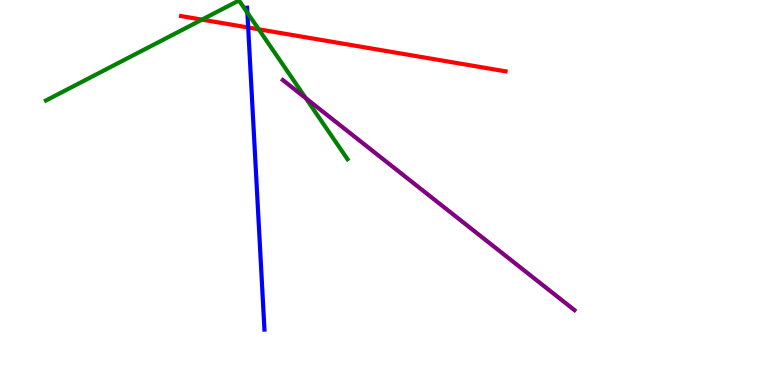[{'lines': ['blue', 'red'], 'intersections': [{'x': 3.2, 'y': 9.29}]}, {'lines': ['green', 'red'], 'intersections': [{'x': 2.61, 'y': 9.49}, {'x': 3.34, 'y': 9.24}]}, {'lines': ['purple', 'red'], 'intersections': []}, {'lines': ['blue', 'green'], 'intersections': [{'x': 3.19, 'y': 9.67}]}, {'lines': ['blue', 'purple'], 'intersections': []}, {'lines': ['green', 'purple'], 'intersections': [{'x': 3.95, 'y': 7.45}]}]